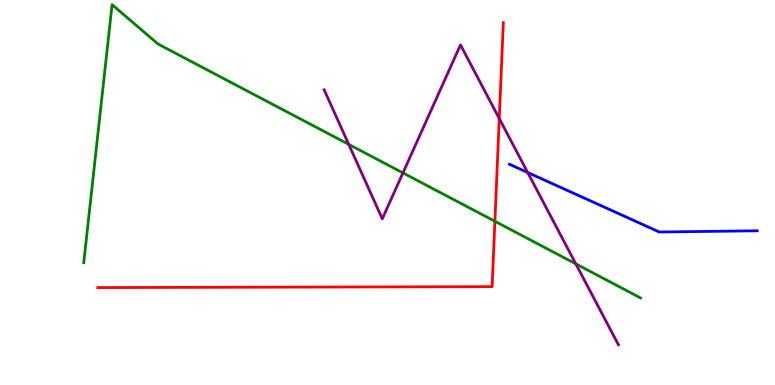[{'lines': ['blue', 'red'], 'intersections': []}, {'lines': ['green', 'red'], 'intersections': [{'x': 6.39, 'y': 4.25}]}, {'lines': ['purple', 'red'], 'intersections': [{'x': 6.44, 'y': 6.92}]}, {'lines': ['blue', 'green'], 'intersections': []}, {'lines': ['blue', 'purple'], 'intersections': [{'x': 6.81, 'y': 5.52}]}, {'lines': ['green', 'purple'], 'intersections': [{'x': 4.5, 'y': 6.25}, {'x': 5.2, 'y': 5.51}, {'x': 7.43, 'y': 3.15}]}]